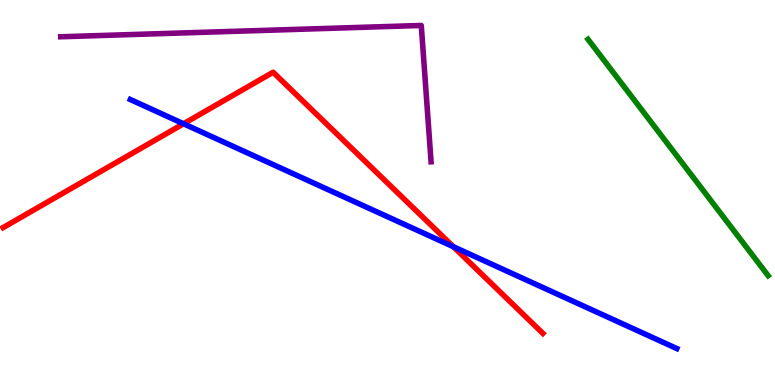[{'lines': ['blue', 'red'], 'intersections': [{'x': 2.37, 'y': 6.79}, {'x': 5.85, 'y': 3.59}]}, {'lines': ['green', 'red'], 'intersections': []}, {'lines': ['purple', 'red'], 'intersections': []}, {'lines': ['blue', 'green'], 'intersections': []}, {'lines': ['blue', 'purple'], 'intersections': []}, {'lines': ['green', 'purple'], 'intersections': []}]